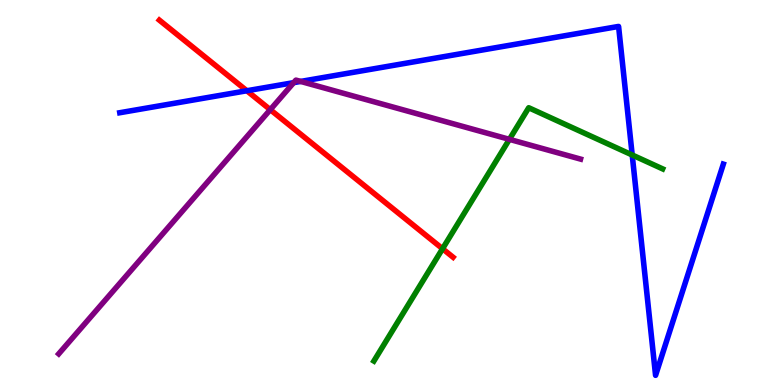[{'lines': ['blue', 'red'], 'intersections': [{'x': 3.18, 'y': 7.64}]}, {'lines': ['green', 'red'], 'intersections': [{'x': 5.71, 'y': 3.54}]}, {'lines': ['purple', 'red'], 'intersections': [{'x': 3.49, 'y': 7.15}]}, {'lines': ['blue', 'green'], 'intersections': [{'x': 8.16, 'y': 5.97}]}, {'lines': ['blue', 'purple'], 'intersections': [{'x': 3.79, 'y': 7.85}, {'x': 3.88, 'y': 7.88}]}, {'lines': ['green', 'purple'], 'intersections': [{'x': 6.57, 'y': 6.38}]}]